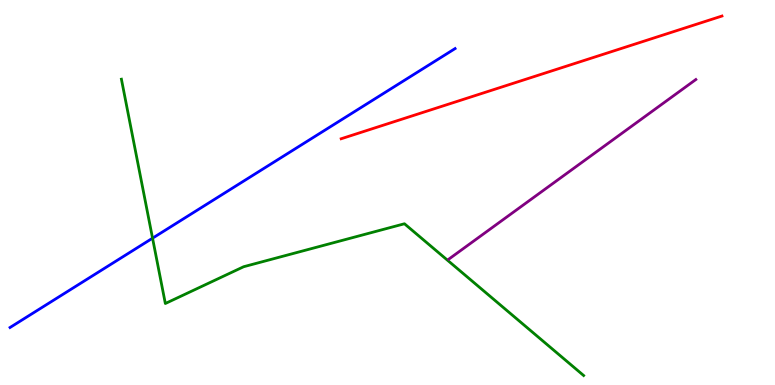[{'lines': ['blue', 'red'], 'intersections': []}, {'lines': ['green', 'red'], 'intersections': []}, {'lines': ['purple', 'red'], 'intersections': []}, {'lines': ['blue', 'green'], 'intersections': [{'x': 1.97, 'y': 3.81}]}, {'lines': ['blue', 'purple'], 'intersections': []}, {'lines': ['green', 'purple'], 'intersections': []}]